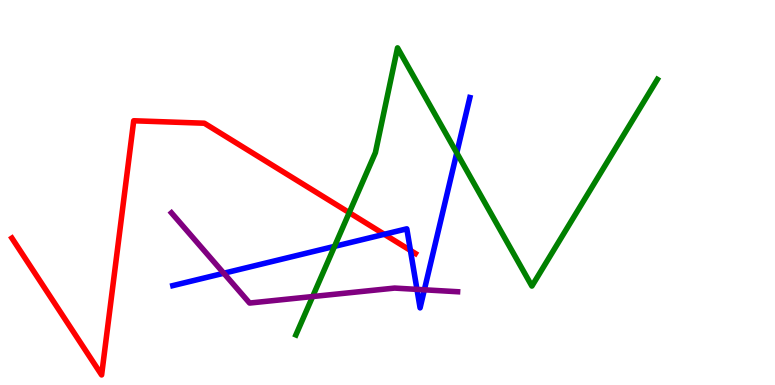[{'lines': ['blue', 'red'], 'intersections': [{'x': 4.96, 'y': 3.91}, {'x': 5.3, 'y': 3.5}]}, {'lines': ['green', 'red'], 'intersections': [{'x': 4.51, 'y': 4.48}]}, {'lines': ['purple', 'red'], 'intersections': []}, {'lines': ['blue', 'green'], 'intersections': [{'x': 4.32, 'y': 3.6}, {'x': 5.89, 'y': 6.03}]}, {'lines': ['blue', 'purple'], 'intersections': [{'x': 2.89, 'y': 2.9}, {'x': 5.38, 'y': 2.48}, {'x': 5.48, 'y': 2.47}]}, {'lines': ['green', 'purple'], 'intersections': [{'x': 4.03, 'y': 2.3}]}]